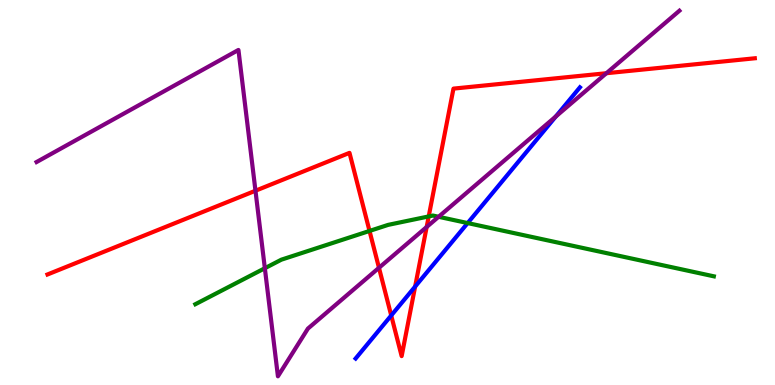[{'lines': ['blue', 'red'], 'intersections': [{'x': 5.05, 'y': 1.81}, {'x': 5.36, 'y': 2.56}]}, {'lines': ['green', 'red'], 'intersections': [{'x': 4.77, 'y': 4.0}, {'x': 5.53, 'y': 4.38}]}, {'lines': ['purple', 'red'], 'intersections': [{'x': 3.3, 'y': 5.05}, {'x': 4.89, 'y': 3.04}, {'x': 5.51, 'y': 4.1}, {'x': 7.82, 'y': 8.1}]}, {'lines': ['blue', 'green'], 'intersections': [{'x': 6.03, 'y': 4.21}]}, {'lines': ['blue', 'purple'], 'intersections': [{'x': 7.17, 'y': 6.97}]}, {'lines': ['green', 'purple'], 'intersections': [{'x': 3.42, 'y': 3.03}, {'x': 5.66, 'y': 4.37}]}]